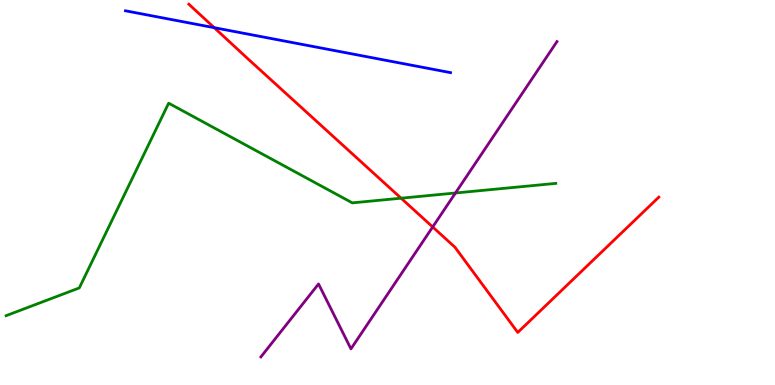[{'lines': ['blue', 'red'], 'intersections': [{'x': 2.76, 'y': 9.28}]}, {'lines': ['green', 'red'], 'intersections': [{'x': 5.18, 'y': 4.85}]}, {'lines': ['purple', 'red'], 'intersections': [{'x': 5.58, 'y': 4.1}]}, {'lines': ['blue', 'green'], 'intersections': []}, {'lines': ['blue', 'purple'], 'intersections': []}, {'lines': ['green', 'purple'], 'intersections': [{'x': 5.88, 'y': 4.99}]}]